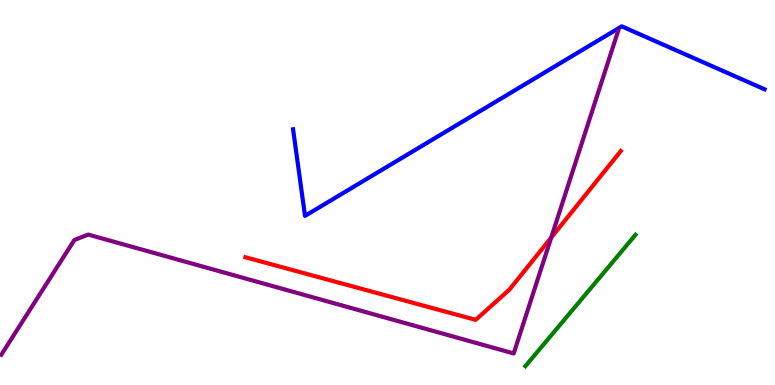[{'lines': ['blue', 'red'], 'intersections': []}, {'lines': ['green', 'red'], 'intersections': []}, {'lines': ['purple', 'red'], 'intersections': [{'x': 7.11, 'y': 3.83}]}, {'lines': ['blue', 'green'], 'intersections': []}, {'lines': ['blue', 'purple'], 'intersections': []}, {'lines': ['green', 'purple'], 'intersections': []}]